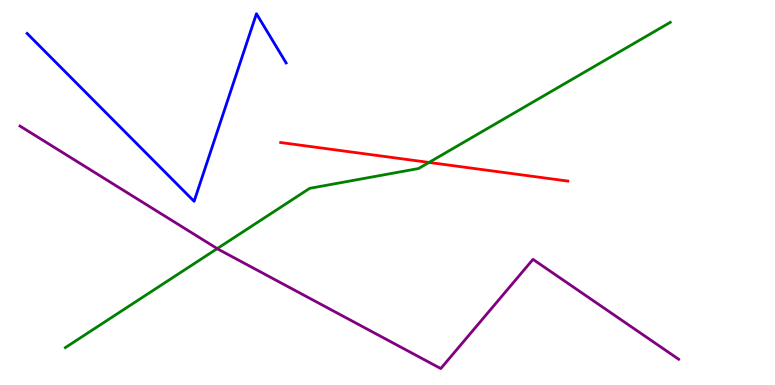[{'lines': ['blue', 'red'], 'intersections': []}, {'lines': ['green', 'red'], 'intersections': [{'x': 5.54, 'y': 5.78}]}, {'lines': ['purple', 'red'], 'intersections': []}, {'lines': ['blue', 'green'], 'intersections': []}, {'lines': ['blue', 'purple'], 'intersections': []}, {'lines': ['green', 'purple'], 'intersections': [{'x': 2.8, 'y': 3.54}]}]